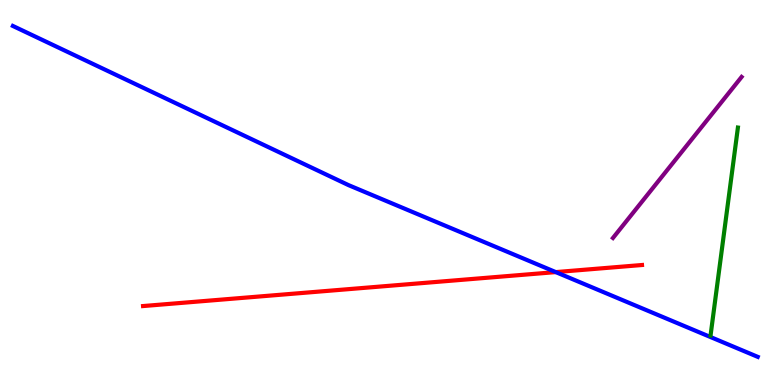[{'lines': ['blue', 'red'], 'intersections': [{'x': 7.17, 'y': 2.93}]}, {'lines': ['green', 'red'], 'intersections': []}, {'lines': ['purple', 'red'], 'intersections': []}, {'lines': ['blue', 'green'], 'intersections': []}, {'lines': ['blue', 'purple'], 'intersections': []}, {'lines': ['green', 'purple'], 'intersections': []}]